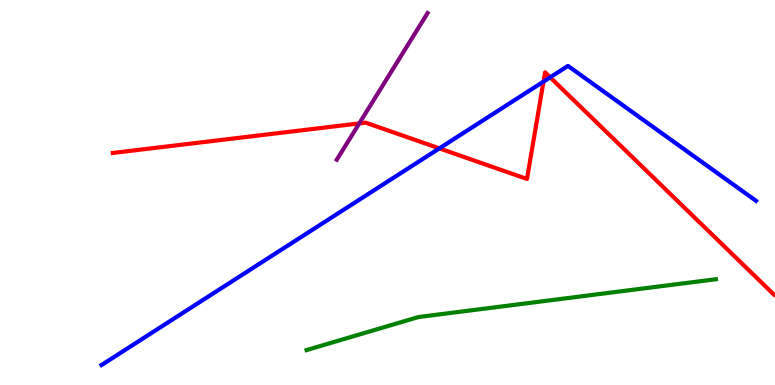[{'lines': ['blue', 'red'], 'intersections': [{'x': 5.67, 'y': 6.15}, {'x': 7.01, 'y': 7.88}, {'x': 7.1, 'y': 7.99}]}, {'lines': ['green', 'red'], 'intersections': []}, {'lines': ['purple', 'red'], 'intersections': [{'x': 4.64, 'y': 6.79}]}, {'lines': ['blue', 'green'], 'intersections': []}, {'lines': ['blue', 'purple'], 'intersections': []}, {'lines': ['green', 'purple'], 'intersections': []}]